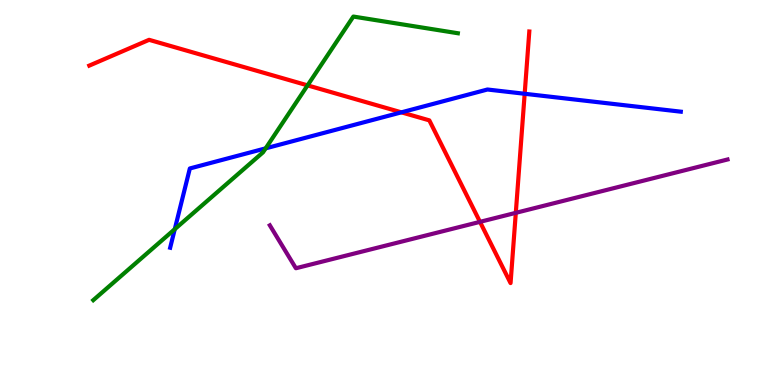[{'lines': ['blue', 'red'], 'intersections': [{'x': 5.18, 'y': 7.08}, {'x': 6.77, 'y': 7.56}]}, {'lines': ['green', 'red'], 'intersections': [{'x': 3.97, 'y': 7.78}]}, {'lines': ['purple', 'red'], 'intersections': [{'x': 6.19, 'y': 4.24}, {'x': 6.66, 'y': 4.47}]}, {'lines': ['blue', 'green'], 'intersections': [{'x': 2.26, 'y': 4.05}, {'x': 3.43, 'y': 6.15}]}, {'lines': ['blue', 'purple'], 'intersections': []}, {'lines': ['green', 'purple'], 'intersections': []}]